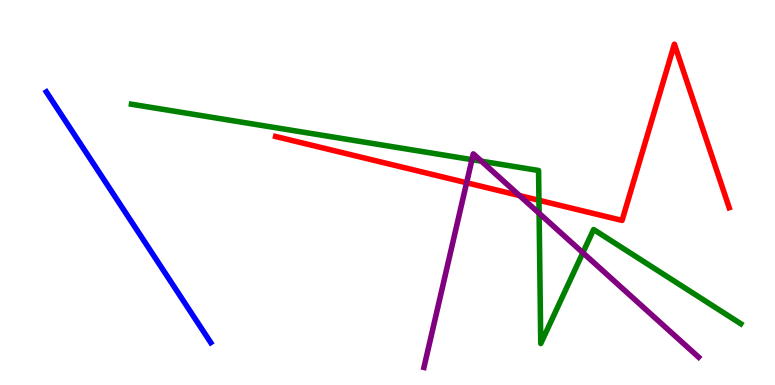[{'lines': ['blue', 'red'], 'intersections': []}, {'lines': ['green', 'red'], 'intersections': [{'x': 6.95, 'y': 4.8}]}, {'lines': ['purple', 'red'], 'intersections': [{'x': 6.02, 'y': 5.25}, {'x': 6.7, 'y': 4.92}]}, {'lines': ['blue', 'green'], 'intersections': []}, {'lines': ['blue', 'purple'], 'intersections': []}, {'lines': ['green', 'purple'], 'intersections': [{'x': 6.09, 'y': 5.85}, {'x': 6.21, 'y': 5.81}, {'x': 6.96, 'y': 4.46}, {'x': 7.52, 'y': 3.44}]}]